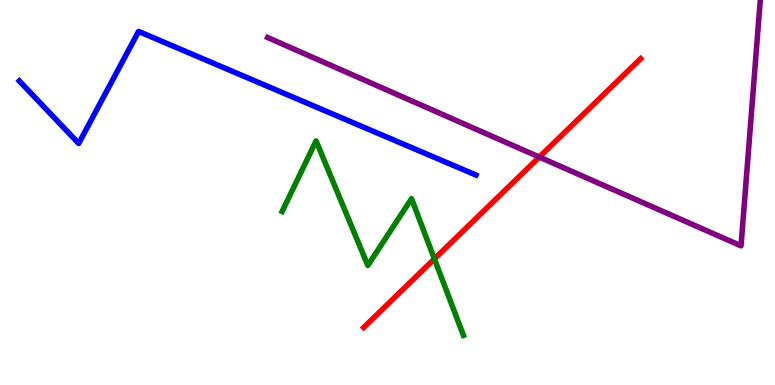[{'lines': ['blue', 'red'], 'intersections': []}, {'lines': ['green', 'red'], 'intersections': [{'x': 5.61, 'y': 3.28}]}, {'lines': ['purple', 'red'], 'intersections': [{'x': 6.96, 'y': 5.92}]}, {'lines': ['blue', 'green'], 'intersections': []}, {'lines': ['blue', 'purple'], 'intersections': []}, {'lines': ['green', 'purple'], 'intersections': []}]